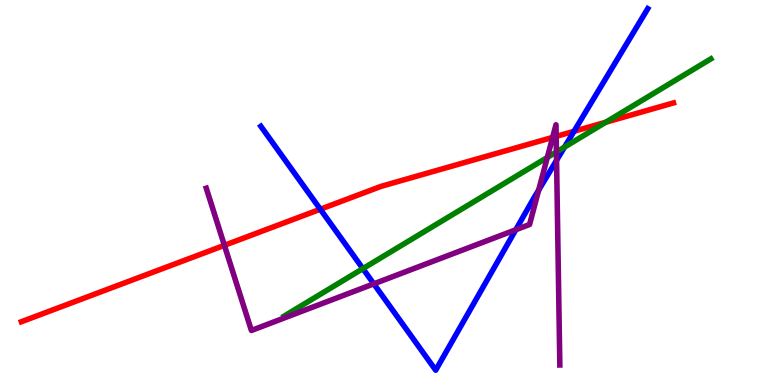[{'lines': ['blue', 'red'], 'intersections': [{'x': 4.13, 'y': 4.57}, {'x': 7.41, 'y': 6.59}]}, {'lines': ['green', 'red'], 'intersections': [{'x': 7.82, 'y': 6.82}]}, {'lines': ['purple', 'red'], 'intersections': [{'x': 2.9, 'y': 3.63}, {'x': 7.13, 'y': 6.43}, {'x': 7.18, 'y': 6.46}]}, {'lines': ['blue', 'green'], 'intersections': [{'x': 4.68, 'y': 3.02}, {'x': 7.28, 'y': 6.18}]}, {'lines': ['blue', 'purple'], 'intersections': [{'x': 4.82, 'y': 2.63}, {'x': 6.66, 'y': 4.03}, {'x': 6.95, 'y': 5.06}, {'x': 7.18, 'y': 5.84}]}, {'lines': ['green', 'purple'], 'intersections': [{'x': 7.06, 'y': 5.91}, {'x': 7.18, 'y': 6.05}]}]